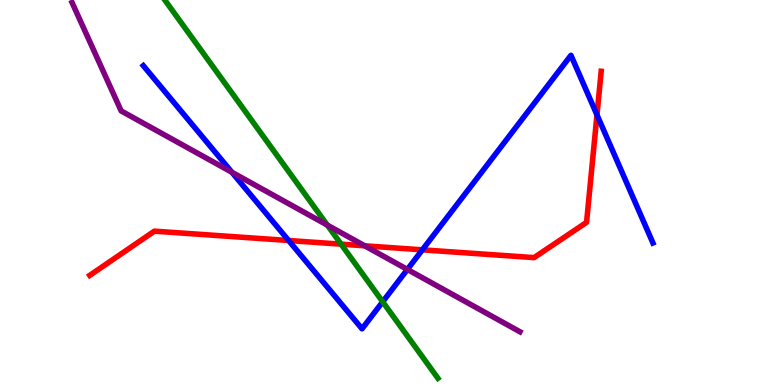[{'lines': ['blue', 'red'], 'intersections': [{'x': 3.72, 'y': 3.75}, {'x': 5.45, 'y': 3.51}, {'x': 7.7, 'y': 7.02}]}, {'lines': ['green', 'red'], 'intersections': [{'x': 4.4, 'y': 3.66}]}, {'lines': ['purple', 'red'], 'intersections': [{'x': 4.71, 'y': 3.62}]}, {'lines': ['blue', 'green'], 'intersections': [{'x': 4.94, 'y': 2.16}]}, {'lines': ['blue', 'purple'], 'intersections': [{'x': 2.99, 'y': 5.53}, {'x': 5.26, 'y': 3.0}]}, {'lines': ['green', 'purple'], 'intersections': [{'x': 4.22, 'y': 4.15}]}]